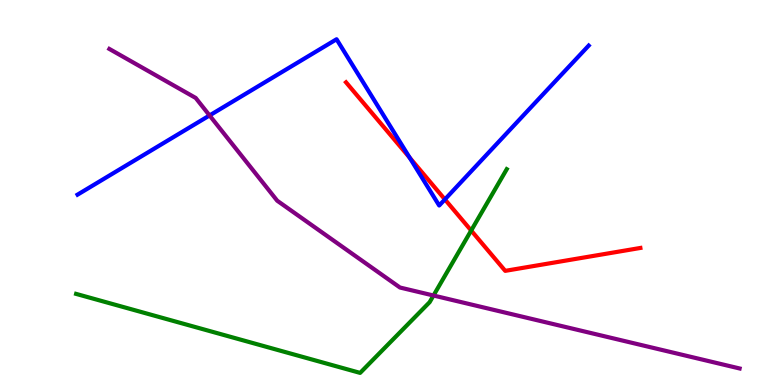[{'lines': ['blue', 'red'], 'intersections': [{'x': 5.29, 'y': 5.9}, {'x': 5.74, 'y': 4.82}]}, {'lines': ['green', 'red'], 'intersections': [{'x': 6.08, 'y': 4.01}]}, {'lines': ['purple', 'red'], 'intersections': []}, {'lines': ['blue', 'green'], 'intersections': []}, {'lines': ['blue', 'purple'], 'intersections': [{'x': 2.7, 'y': 7.0}]}, {'lines': ['green', 'purple'], 'intersections': [{'x': 5.59, 'y': 2.32}]}]